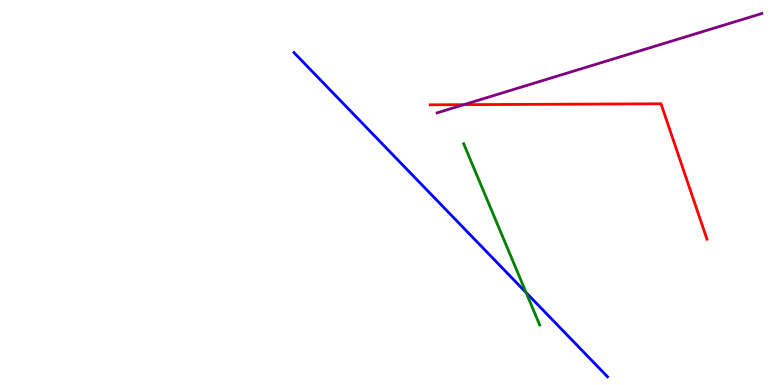[{'lines': ['blue', 'red'], 'intersections': []}, {'lines': ['green', 'red'], 'intersections': []}, {'lines': ['purple', 'red'], 'intersections': [{'x': 5.99, 'y': 7.28}]}, {'lines': ['blue', 'green'], 'intersections': [{'x': 6.79, 'y': 2.4}]}, {'lines': ['blue', 'purple'], 'intersections': []}, {'lines': ['green', 'purple'], 'intersections': []}]